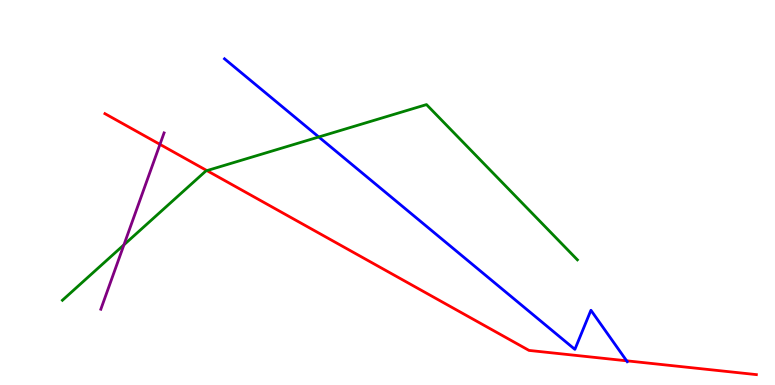[{'lines': ['blue', 'red'], 'intersections': [{'x': 8.09, 'y': 0.628}]}, {'lines': ['green', 'red'], 'intersections': [{'x': 2.67, 'y': 5.57}]}, {'lines': ['purple', 'red'], 'intersections': [{'x': 2.06, 'y': 6.25}]}, {'lines': ['blue', 'green'], 'intersections': [{'x': 4.11, 'y': 6.44}]}, {'lines': ['blue', 'purple'], 'intersections': []}, {'lines': ['green', 'purple'], 'intersections': [{'x': 1.6, 'y': 3.64}]}]